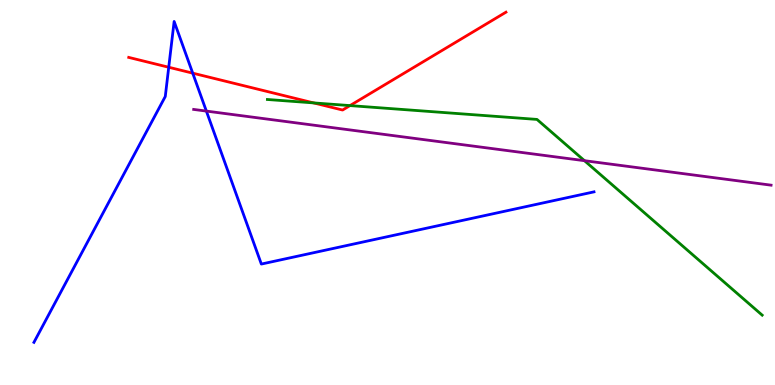[{'lines': ['blue', 'red'], 'intersections': [{'x': 2.18, 'y': 8.25}, {'x': 2.49, 'y': 8.1}]}, {'lines': ['green', 'red'], 'intersections': [{'x': 4.05, 'y': 7.33}, {'x': 4.52, 'y': 7.26}]}, {'lines': ['purple', 'red'], 'intersections': []}, {'lines': ['blue', 'green'], 'intersections': []}, {'lines': ['blue', 'purple'], 'intersections': [{'x': 2.66, 'y': 7.11}]}, {'lines': ['green', 'purple'], 'intersections': [{'x': 7.54, 'y': 5.83}]}]